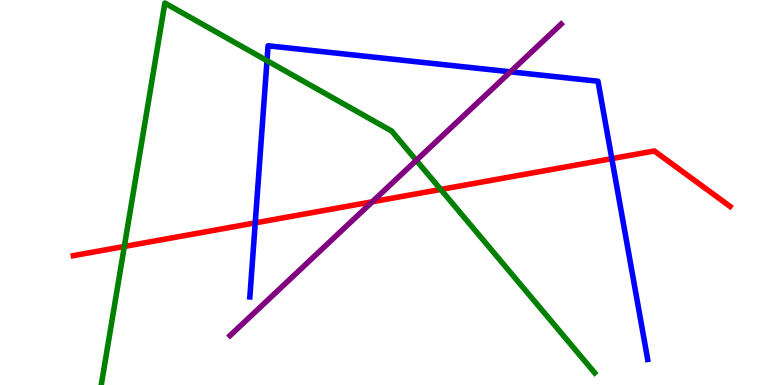[{'lines': ['blue', 'red'], 'intersections': [{'x': 3.29, 'y': 4.21}, {'x': 7.89, 'y': 5.88}]}, {'lines': ['green', 'red'], 'intersections': [{'x': 1.6, 'y': 3.6}, {'x': 5.69, 'y': 5.08}]}, {'lines': ['purple', 'red'], 'intersections': [{'x': 4.8, 'y': 4.76}]}, {'lines': ['blue', 'green'], 'intersections': [{'x': 3.45, 'y': 8.42}]}, {'lines': ['blue', 'purple'], 'intersections': [{'x': 6.59, 'y': 8.13}]}, {'lines': ['green', 'purple'], 'intersections': [{'x': 5.37, 'y': 5.83}]}]